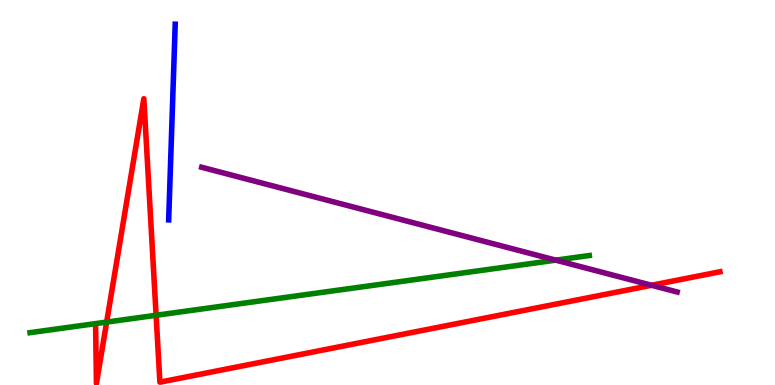[{'lines': ['blue', 'red'], 'intersections': []}, {'lines': ['green', 'red'], 'intersections': [{'x': 1.38, 'y': 1.63}, {'x': 2.01, 'y': 1.81}]}, {'lines': ['purple', 'red'], 'intersections': [{'x': 8.41, 'y': 2.59}]}, {'lines': ['blue', 'green'], 'intersections': []}, {'lines': ['blue', 'purple'], 'intersections': []}, {'lines': ['green', 'purple'], 'intersections': [{'x': 7.17, 'y': 3.24}]}]